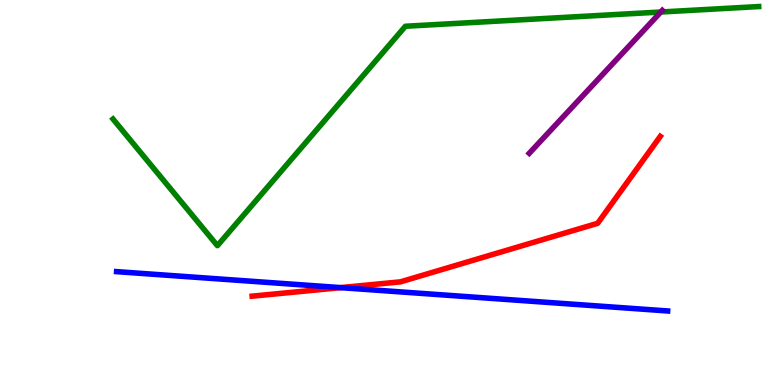[{'lines': ['blue', 'red'], 'intersections': [{'x': 4.4, 'y': 2.53}]}, {'lines': ['green', 'red'], 'intersections': []}, {'lines': ['purple', 'red'], 'intersections': []}, {'lines': ['blue', 'green'], 'intersections': []}, {'lines': ['blue', 'purple'], 'intersections': []}, {'lines': ['green', 'purple'], 'intersections': [{'x': 8.53, 'y': 9.69}]}]